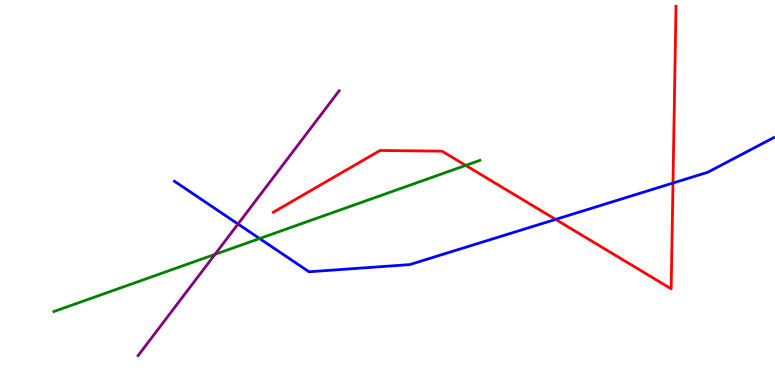[{'lines': ['blue', 'red'], 'intersections': [{'x': 7.17, 'y': 4.3}, {'x': 8.68, 'y': 5.25}]}, {'lines': ['green', 'red'], 'intersections': [{'x': 6.01, 'y': 5.7}]}, {'lines': ['purple', 'red'], 'intersections': []}, {'lines': ['blue', 'green'], 'intersections': [{'x': 3.35, 'y': 3.8}]}, {'lines': ['blue', 'purple'], 'intersections': [{'x': 3.07, 'y': 4.18}]}, {'lines': ['green', 'purple'], 'intersections': [{'x': 2.77, 'y': 3.39}]}]